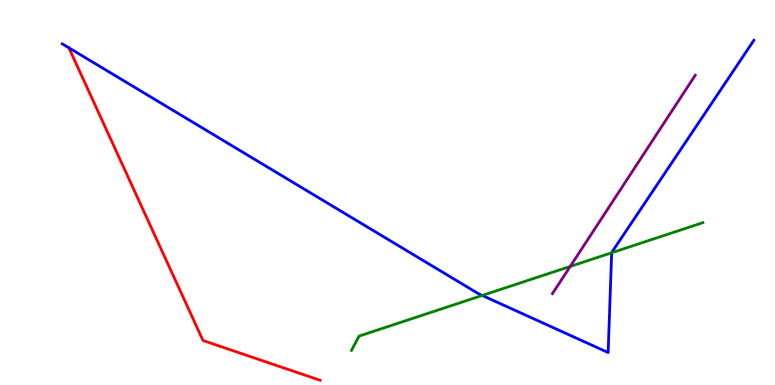[{'lines': ['blue', 'red'], 'intersections': []}, {'lines': ['green', 'red'], 'intersections': []}, {'lines': ['purple', 'red'], 'intersections': []}, {'lines': ['blue', 'green'], 'intersections': [{'x': 6.22, 'y': 2.33}, {'x': 7.89, 'y': 3.43}]}, {'lines': ['blue', 'purple'], 'intersections': []}, {'lines': ['green', 'purple'], 'intersections': [{'x': 7.36, 'y': 3.08}]}]